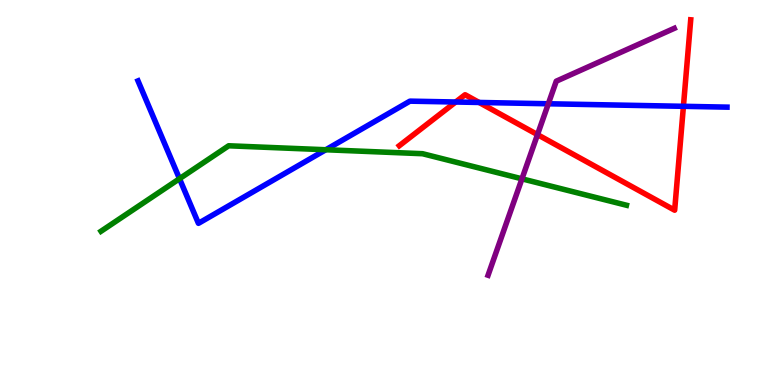[{'lines': ['blue', 'red'], 'intersections': [{'x': 5.88, 'y': 7.35}, {'x': 6.18, 'y': 7.34}, {'x': 8.82, 'y': 7.24}]}, {'lines': ['green', 'red'], 'intersections': []}, {'lines': ['purple', 'red'], 'intersections': [{'x': 6.94, 'y': 6.5}]}, {'lines': ['blue', 'green'], 'intersections': [{'x': 2.32, 'y': 5.36}, {'x': 4.2, 'y': 6.11}]}, {'lines': ['blue', 'purple'], 'intersections': [{'x': 7.08, 'y': 7.3}]}, {'lines': ['green', 'purple'], 'intersections': [{'x': 6.73, 'y': 5.36}]}]